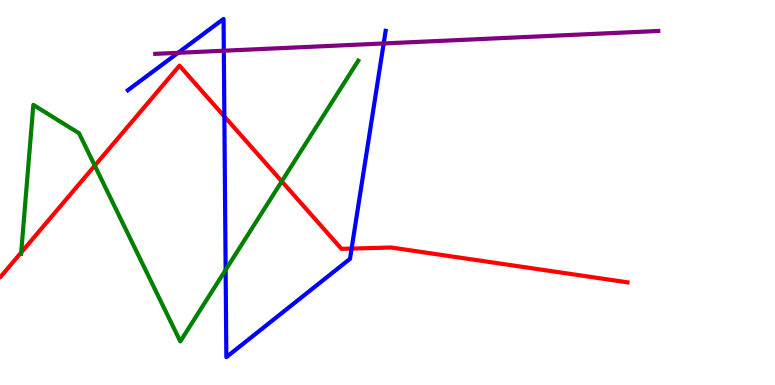[{'lines': ['blue', 'red'], 'intersections': [{'x': 2.9, 'y': 6.98}, {'x': 4.54, 'y': 3.54}]}, {'lines': ['green', 'red'], 'intersections': [{'x': 0.273, 'y': 3.44}, {'x': 1.22, 'y': 5.7}, {'x': 3.64, 'y': 5.29}]}, {'lines': ['purple', 'red'], 'intersections': []}, {'lines': ['blue', 'green'], 'intersections': [{'x': 2.91, 'y': 2.99}]}, {'lines': ['blue', 'purple'], 'intersections': [{'x': 2.3, 'y': 8.63}, {'x': 2.89, 'y': 8.68}, {'x': 4.95, 'y': 8.87}]}, {'lines': ['green', 'purple'], 'intersections': []}]